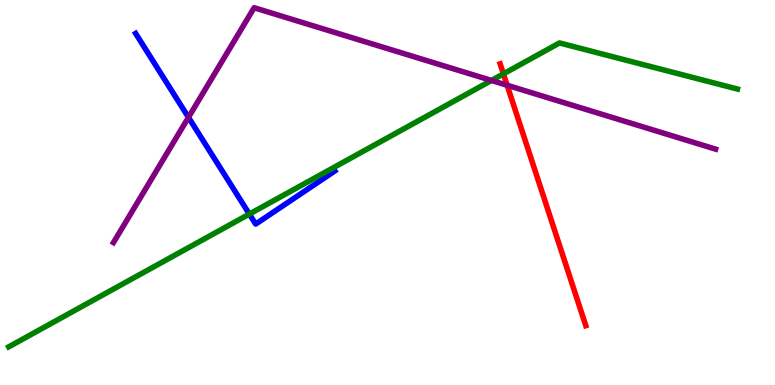[{'lines': ['blue', 'red'], 'intersections': []}, {'lines': ['green', 'red'], 'intersections': [{'x': 6.5, 'y': 8.08}]}, {'lines': ['purple', 'red'], 'intersections': [{'x': 6.54, 'y': 7.79}]}, {'lines': ['blue', 'green'], 'intersections': [{'x': 3.22, 'y': 4.44}]}, {'lines': ['blue', 'purple'], 'intersections': [{'x': 2.43, 'y': 6.95}]}, {'lines': ['green', 'purple'], 'intersections': [{'x': 6.34, 'y': 7.91}]}]